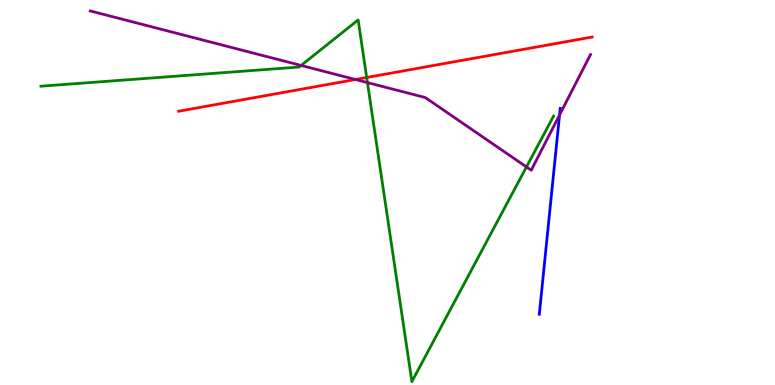[{'lines': ['blue', 'red'], 'intersections': []}, {'lines': ['green', 'red'], 'intersections': [{'x': 4.73, 'y': 7.99}]}, {'lines': ['purple', 'red'], 'intersections': [{'x': 4.59, 'y': 7.94}]}, {'lines': ['blue', 'green'], 'intersections': []}, {'lines': ['blue', 'purple'], 'intersections': [{'x': 7.22, 'y': 7.01}]}, {'lines': ['green', 'purple'], 'intersections': [{'x': 3.89, 'y': 8.3}, {'x': 4.74, 'y': 7.85}, {'x': 6.79, 'y': 5.66}]}]